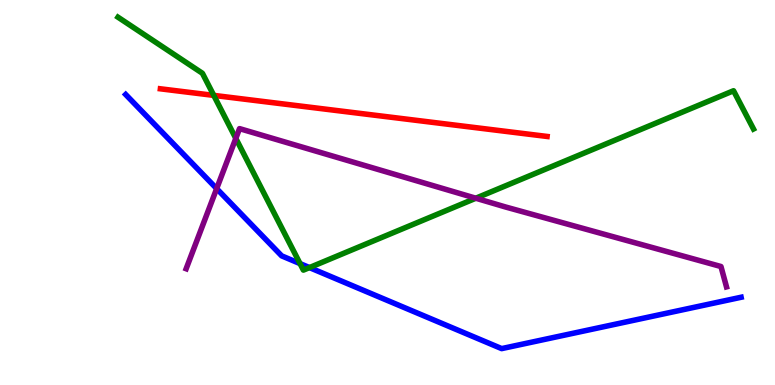[{'lines': ['blue', 'red'], 'intersections': []}, {'lines': ['green', 'red'], 'intersections': [{'x': 2.76, 'y': 7.52}]}, {'lines': ['purple', 'red'], 'intersections': []}, {'lines': ['blue', 'green'], 'intersections': [{'x': 3.87, 'y': 3.15}, {'x': 3.99, 'y': 3.05}]}, {'lines': ['blue', 'purple'], 'intersections': [{'x': 2.8, 'y': 5.1}]}, {'lines': ['green', 'purple'], 'intersections': [{'x': 3.04, 'y': 6.41}, {'x': 6.14, 'y': 4.85}]}]